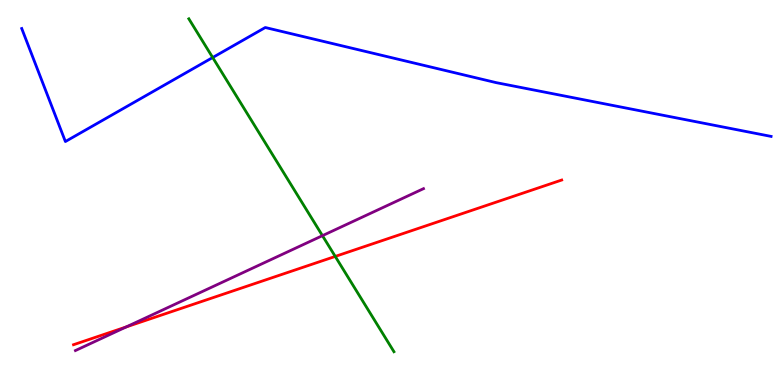[{'lines': ['blue', 'red'], 'intersections': []}, {'lines': ['green', 'red'], 'intersections': [{'x': 4.33, 'y': 3.34}]}, {'lines': ['purple', 'red'], 'intersections': [{'x': 1.63, 'y': 1.51}]}, {'lines': ['blue', 'green'], 'intersections': [{'x': 2.74, 'y': 8.51}]}, {'lines': ['blue', 'purple'], 'intersections': []}, {'lines': ['green', 'purple'], 'intersections': [{'x': 4.16, 'y': 3.88}]}]